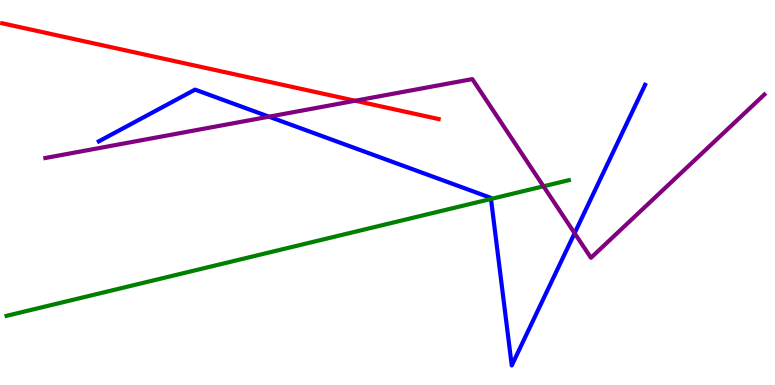[{'lines': ['blue', 'red'], 'intersections': []}, {'lines': ['green', 'red'], 'intersections': []}, {'lines': ['purple', 'red'], 'intersections': [{'x': 4.58, 'y': 7.38}]}, {'lines': ['blue', 'green'], 'intersections': [{'x': 6.34, 'y': 4.83}]}, {'lines': ['blue', 'purple'], 'intersections': [{'x': 3.47, 'y': 6.97}, {'x': 7.41, 'y': 3.94}]}, {'lines': ['green', 'purple'], 'intersections': [{'x': 7.01, 'y': 5.16}]}]